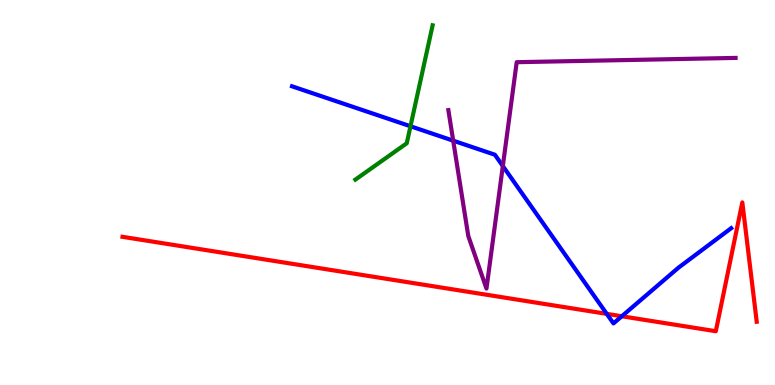[{'lines': ['blue', 'red'], 'intersections': [{'x': 7.83, 'y': 1.85}, {'x': 8.02, 'y': 1.79}]}, {'lines': ['green', 'red'], 'intersections': []}, {'lines': ['purple', 'red'], 'intersections': []}, {'lines': ['blue', 'green'], 'intersections': [{'x': 5.3, 'y': 6.72}]}, {'lines': ['blue', 'purple'], 'intersections': [{'x': 5.85, 'y': 6.35}, {'x': 6.49, 'y': 5.69}]}, {'lines': ['green', 'purple'], 'intersections': []}]